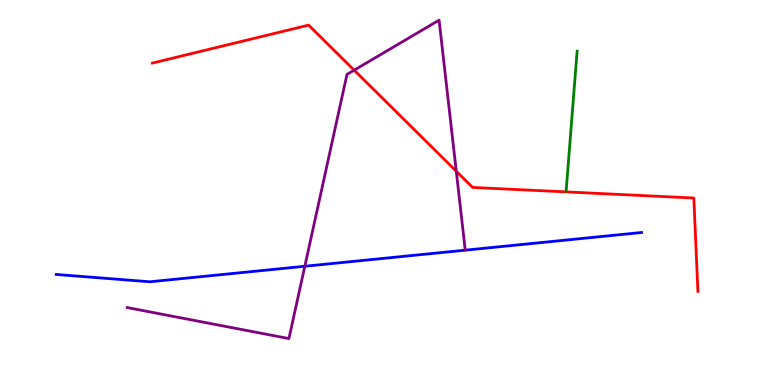[{'lines': ['blue', 'red'], 'intersections': []}, {'lines': ['green', 'red'], 'intersections': []}, {'lines': ['purple', 'red'], 'intersections': [{'x': 4.57, 'y': 8.18}, {'x': 5.89, 'y': 5.55}]}, {'lines': ['blue', 'green'], 'intersections': []}, {'lines': ['blue', 'purple'], 'intersections': [{'x': 3.93, 'y': 3.08}]}, {'lines': ['green', 'purple'], 'intersections': []}]